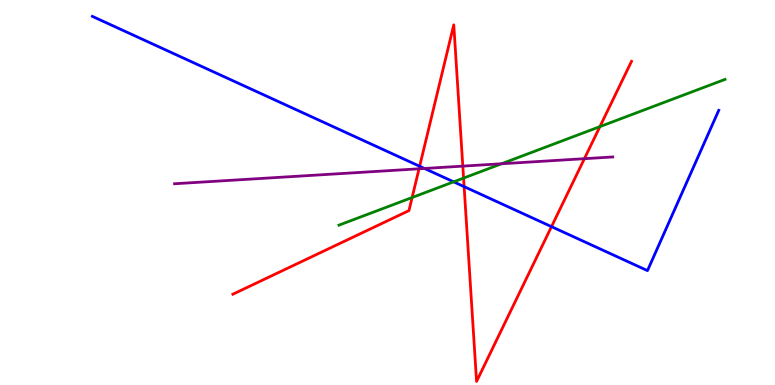[{'lines': ['blue', 'red'], 'intersections': [{'x': 5.41, 'y': 5.68}, {'x': 5.99, 'y': 5.15}, {'x': 7.12, 'y': 4.11}]}, {'lines': ['green', 'red'], 'intersections': [{'x': 5.32, 'y': 4.87}, {'x': 5.98, 'y': 5.37}, {'x': 7.74, 'y': 6.71}]}, {'lines': ['purple', 'red'], 'intersections': [{'x': 5.41, 'y': 5.62}, {'x': 5.97, 'y': 5.69}, {'x': 7.54, 'y': 5.88}]}, {'lines': ['blue', 'green'], 'intersections': [{'x': 5.85, 'y': 5.28}]}, {'lines': ['blue', 'purple'], 'intersections': [{'x': 5.48, 'y': 5.62}]}, {'lines': ['green', 'purple'], 'intersections': [{'x': 6.47, 'y': 5.75}]}]